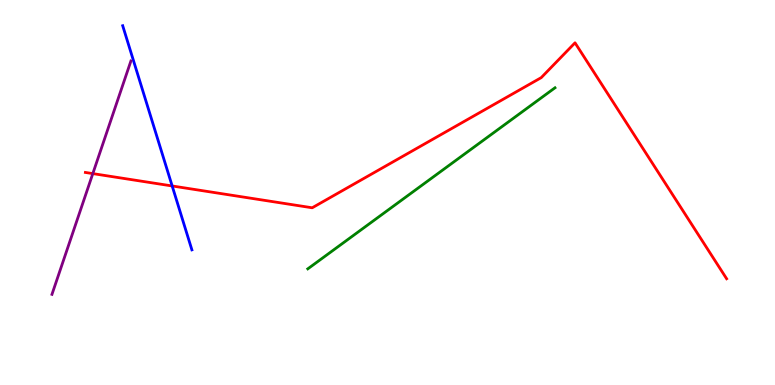[{'lines': ['blue', 'red'], 'intersections': [{'x': 2.22, 'y': 5.17}]}, {'lines': ['green', 'red'], 'intersections': []}, {'lines': ['purple', 'red'], 'intersections': [{'x': 1.2, 'y': 5.49}]}, {'lines': ['blue', 'green'], 'intersections': []}, {'lines': ['blue', 'purple'], 'intersections': []}, {'lines': ['green', 'purple'], 'intersections': []}]